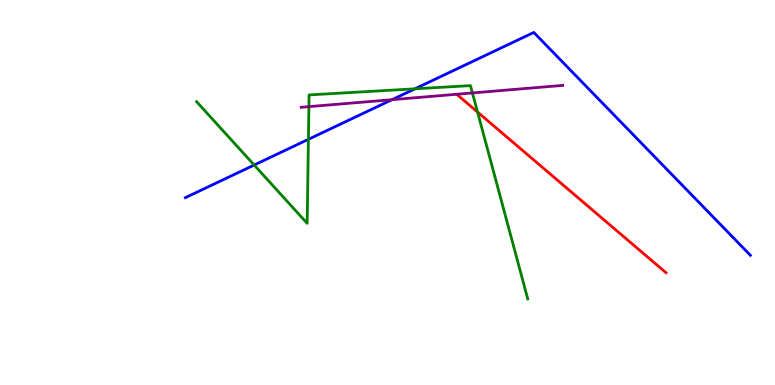[{'lines': ['blue', 'red'], 'intersections': []}, {'lines': ['green', 'red'], 'intersections': [{'x': 6.16, 'y': 7.09}]}, {'lines': ['purple', 'red'], 'intersections': []}, {'lines': ['blue', 'green'], 'intersections': [{'x': 3.28, 'y': 5.71}, {'x': 3.98, 'y': 6.38}, {'x': 5.35, 'y': 7.69}]}, {'lines': ['blue', 'purple'], 'intersections': [{'x': 5.06, 'y': 7.41}]}, {'lines': ['green', 'purple'], 'intersections': [{'x': 3.99, 'y': 7.23}, {'x': 6.1, 'y': 7.59}]}]